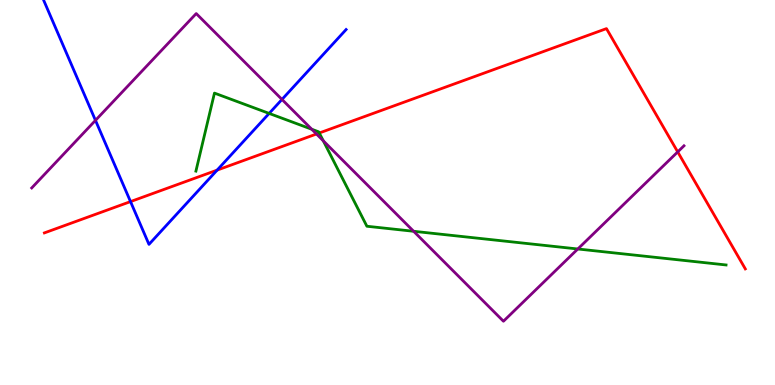[{'lines': ['blue', 'red'], 'intersections': [{'x': 1.68, 'y': 4.76}, {'x': 2.8, 'y': 5.58}]}, {'lines': ['green', 'red'], 'intersections': [{'x': 4.12, 'y': 6.55}]}, {'lines': ['purple', 'red'], 'intersections': [{'x': 4.08, 'y': 6.52}, {'x': 8.74, 'y': 6.05}]}, {'lines': ['blue', 'green'], 'intersections': [{'x': 3.47, 'y': 7.05}]}, {'lines': ['blue', 'purple'], 'intersections': [{'x': 1.23, 'y': 6.87}, {'x': 3.64, 'y': 7.42}]}, {'lines': ['green', 'purple'], 'intersections': [{'x': 4.02, 'y': 6.64}, {'x': 4.17, 'y': 6.34}, {'x': 5.34, 'y': 3.99}, {'x': 7.46, 'y': 3.53}]}]